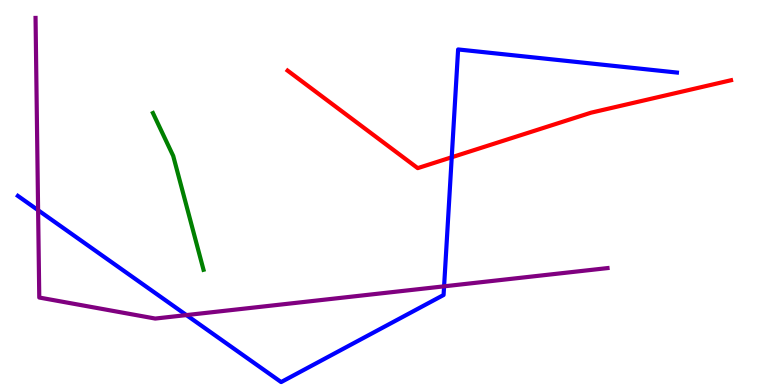[{'lines': ['blue', 'red'], 'intersections': [{'x': 5.83, 'y': 5.92}]}, {'lines': ['green', 'red'], 'intersections': []}, {'lines': ['purple', 'red'], 'intersections': []}, {'lines': ['blue', 'green'], 'intersections': []}, {'lines': ['blue', 'purple'], 'intersections': [{'x': 0.492, 'y': 4.54}, {'x': 2.41, 'y': 1.82}, {'x': 5.73, 'y': 2.56}]}, {'lines': ['green', 'purple'], 'intersections': []}]